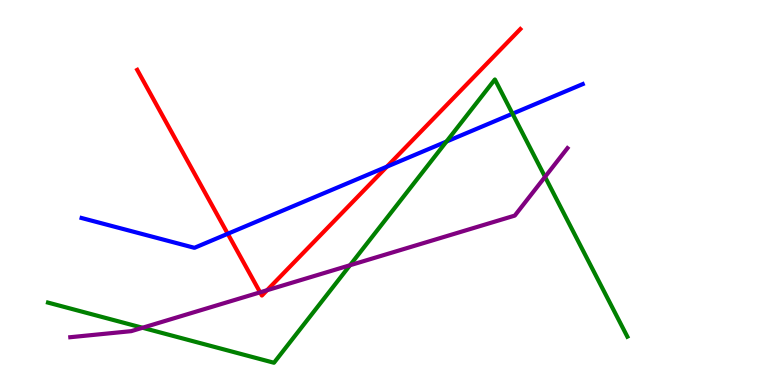[{'lines': ['blue', 'red'], 'intersections': [{'x': 2.94, 'y': 3.93}, {'x': 4.99, 'y': 5.67}]}, {'lines': ['green', 'red'], 'intersections': []}, {'lines': ['purple', 'red'], 'intersections': [{'x': 3.36, 'y': 2.41}, {'x': 3.45, 'y': 2.46}]}, {'lines': ['blue', 'green'], 'intersections': [{'x': 5.76, 'y': 6.32}, {'x': 6.61, 'y': 7.05}]}, {'lines': ['blue', 'purple'], 'intersections': []}, {'lines': ['green', 'purple'], 'intersections': [{'x': 1.84, 'y': 1.49}, {'x': 4.52, 'y': 3.11}, {'x': 7.03, 'y': 5.41}]}]